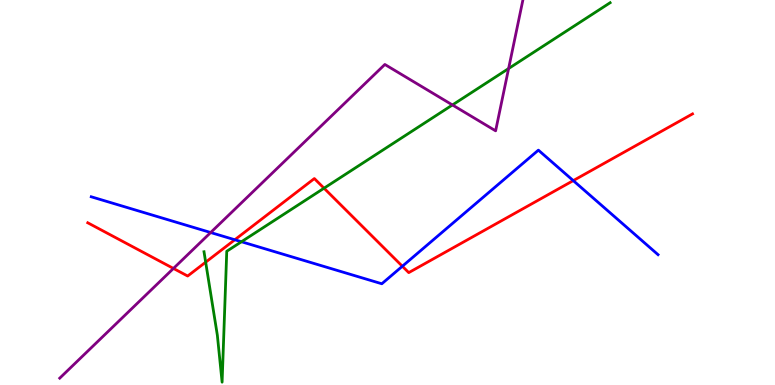[{'lines': ['blue', 'red'], 'intersections': [{'x': 3.03, 'y': 3.77}, {'x': 5.19, 'y': 3.08}, {'x': 7.4, 'y': 5.31}]}, {'lines': ['green', 'red'], 'intersections': [{'x': 2.65, 'y': 3.19}, {'x': 4.18, 'y': 5.11}]}, {'lines': ['purple', 'red'], 'intersections': [{'x': 2.24, 'y': 3.03}]}, {'lines': ['blue', 'green'], 'intersections': [{'x': 3.12, 'y': 3.72}]}, {'lines': ['blue', 'purple'], 'intersections': [{'x': 2.72, 'y': 3.96}]}, {'lines': ['green', 'purple'], 'intersections': [{'x': 5.84, 'y': 7.27}, {'x': 6.56, 'y': 8.22}]}]